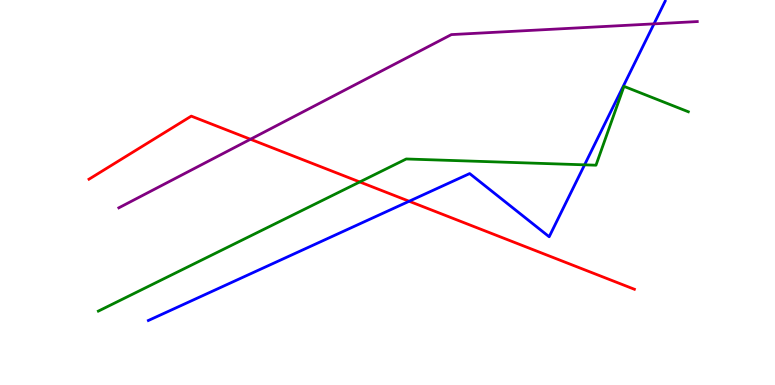[{'lines': ['blue', 'red'], 'intersections': [{'x': 5.28, 'y': 4.77}]}, {'lines': ['green', 'red'], 'intersections': [{'x': 4.64, 'y': 5.27}]}, {'lines': ['purple', 'red'], 'intersections': [{'x': 3.23, 'y': 6.38}]}, {'lines': ['blue', 'green'], 'intersections': [{'x': 7.54, 'y': 5.72}]}, {'lines': ['blue', 'purple'], 'intersections': [{'x': 8.44, 'y': 9.38}]}, {'lines': ['green', 'purple'], 'intersections': []}]